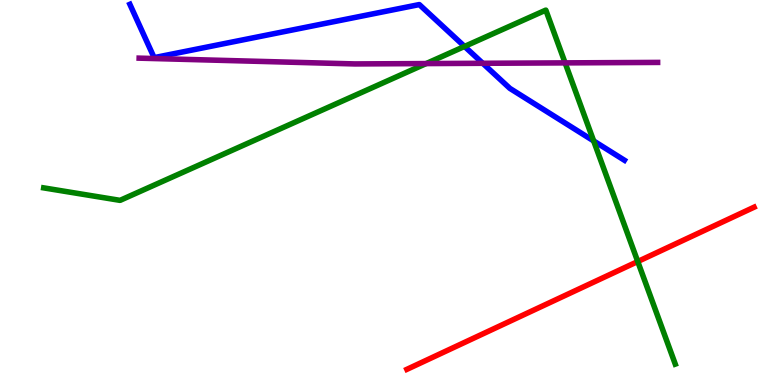[{'lines': ['blue', 'red'], 'intersections': []}, {'lines': ['green', 'red'], 'intersections': [{'x': 8.23, 'y': 3.21}]}, {'lines': ['purple', 'red'], 'intersections': []}, {'lines': ['blue', 'green'], 'intersections': [{'x': 5.99, 'y': 8.79}, {'x': 7.66, 'y': 6.34}]}, {'lines': ['blue', 'purple'], 'intersections': [{'x': 6.23, 'y': 8.36}]}, {'lines': ['green', 'purple'], 'intersections': [{'x': 5.5, 'y': 8.35}, {'x': 7.29, 'y': 8.37}]}]